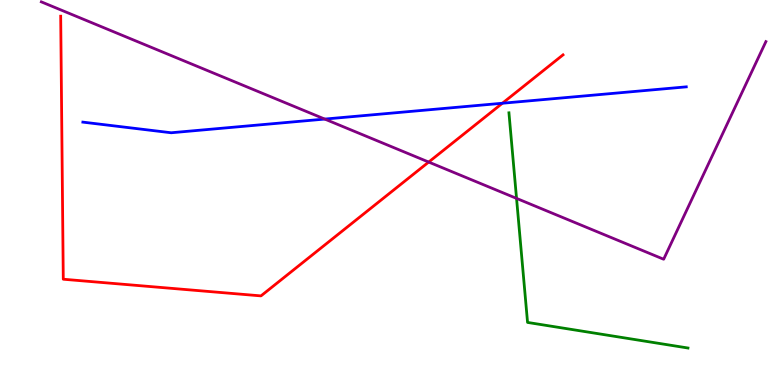[{'lines': ['blue', 'red'], 'intersections': [{'x': 6.48, 'y': 7.32}]}, {'lines': ['green', 'red'], 'intersections': []}, {'lines': ['purple', 'red'], 'intersections': [{'x': 5.53, 'y': 5.79}]}, {'lines': ['blue', 'green'], 'intersections': []}, {'lines': ['blue', 'purple'], 'intersections': [{'x': 4.19, 'y': 6.91}]}, {'lines': ['green', 'purple'], 'intersections': [{'x': 6.67, 'y': 4.85}]}]